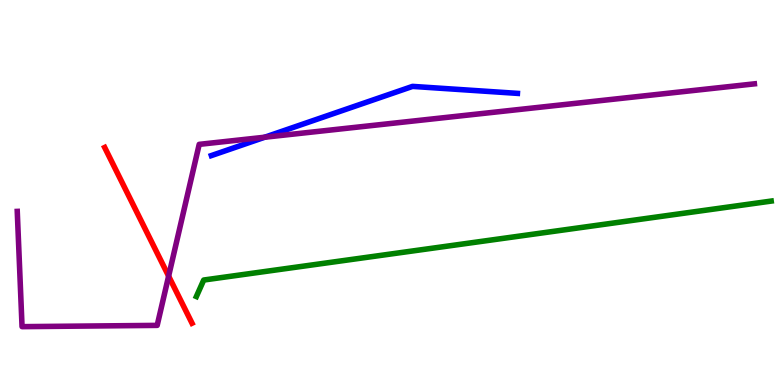[{'lines': ['blue', 'red'], 'intersections': []}, {'lines': ['green', 'red'], 'intersections': []}, {'lines': ['purple', 'red'], 'intersections': [{'x': 2.18, 'y': 2.83}]}, {'lines': ['blue', 'green'], 'intersections': []}, {'lines': ['blue', 'purple'], 'intersections': [{'x': 3.42, 'y': 6.44}]}, {'lines': ['green', 'purple'], 'intersections': []}]